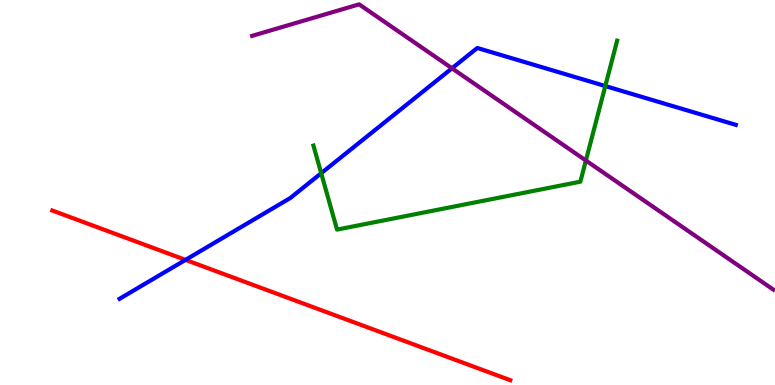[{'lines': ['blue', 'red'], 'intersections': [{'x': 2.39, 'y': 3.25}]}, {'lines': ['green', 'red'], 'intersections': []}, {'lines': ['purple', 'red'], 'intersections': []}, {'lines': ['blue', 'green'], 'intersections': [{'x': 4.14, 'y': 5.5}, {'x': 7.81, 'y': 7.77}]}, {'lines': ['blue', 'purple'], 'intersections': [{'x': 5.83, 'y': 8.23}]}, {'lines': ['green', 'purple'], 'intersections': [{'x': 7.56, 'y': 5.83}]}]